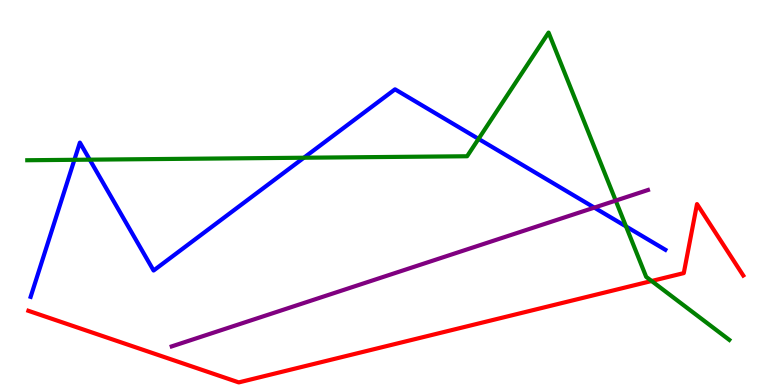[{'lines': ['blue', 'red'], 'intersections': []}, {'lines': ['green', 'red'], 'intersections': [{'x': 8.41, 'y': 2.7}]}, {'lines': ['purple', 'red'], 'intersections': []}, {'lines': ['blue', 'green'], 'intersections': [{'x': 0.96, 'y': 5.85}, {'x': 1.16, 'y': 5.85}, {'x': 3.92, 'y': 5.9}, {'x': 6.17, 'y': 6.39}, {'x': 8.08, 'y': 4.12}]}, {'lines': ['blue', 'purple'], 'intersections': [{'x': 7.67, 'y': 4.61}]}, {'lines': ['green', 'purple'], 'intersections': [{'x': 7.94, 'y': 4.79}]}]